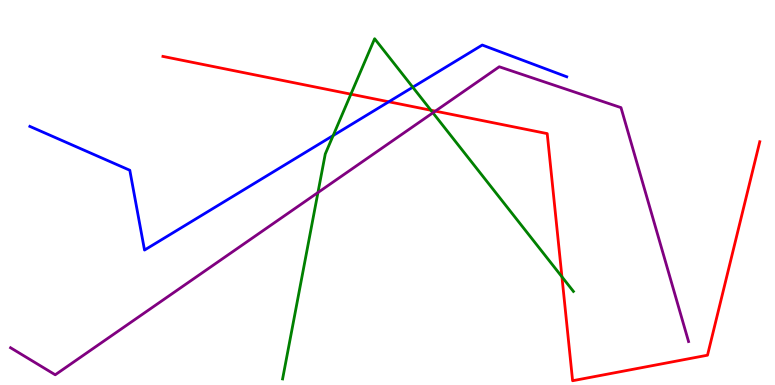[{'lines': ['blue', 'red'], 'intersections': [{'x': 5.02, 'y': 7.36}]}, {'lines': ['green', 'red'], 'intersections': [{'x': 4.53, 'y': 7.55}, {'x': 5.56, 'y': 7.14}, {'x': 7.25, 'y': 2.81}]}, {'lines': ['purple', 'red'], 'intersections': [{'x': 5.62, 'y': 7.11}]}, {'lines': ['blue', 'green'], 'intersections': [{'x': 4.3, 'y': 6.48}, {'x': 5.33, 'y': 7.73}]}, {'lines': ['blue', 'purple'], 'intersections': []}, {'lines': ['green', 'purple'], 'intersections': [{'x': 4.1, 'y': 5.0}, {'x': 5.59, 'y': 7.07}]}]